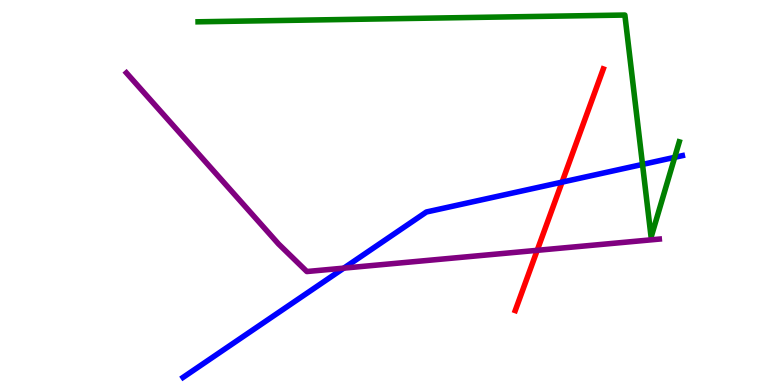[{'lines': ['blue', 'red'], 'intersections': [{'x': 7.25, 'y': 5.27}]}, {'lines': ['green', 'red'], 'intersections': []}, {'lines': ['purple', 'red'], 'intersections': [{'x': 6.93, 'y': 3.5}]}, {'lines': ['blue', 'green'], 'intersections': [{'x': 8.29, 'y': 5.73}, {'x': 8.71, 'y': 5.91}]}, {'lines': ['blue', 'purple'], 'intersections': [{'x': 4.44, 'y': 3.04}]}, {'lines': ['green', 'purple'], 'intersections': []}]